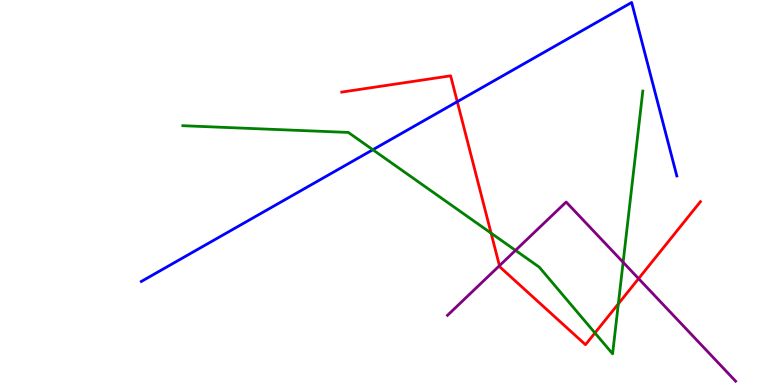[{'lines': ['blue', 'red'], 'intersections': [{'x': 5.9, 'y': 7.36}]}, {'lines': ['green', 'red'], 'intersections': [{'x': 6.34, 'y': 3.94}, {'x': 7.68, 'y': 1.35}, {'x': 7.98, 'y': 2.11}]}, {'lines': ['purple', 'red'], 'intersections': [{'x': 6.44, 'y': 3.1}, {'x': 8.24, 'y': 2.76}]}, {'lines': ['blue', 'green'], 'intersections': [{'x': 4.81, 'y': 6.11}]}, {'lines': ['blue', 'purple'], 'intersections': []}, {'lines': ['green', 'purple'], 'intersections': [{'x': 6.65, 'y': 3.5}, {'x': 8.04, 'y': 3.19}]}]